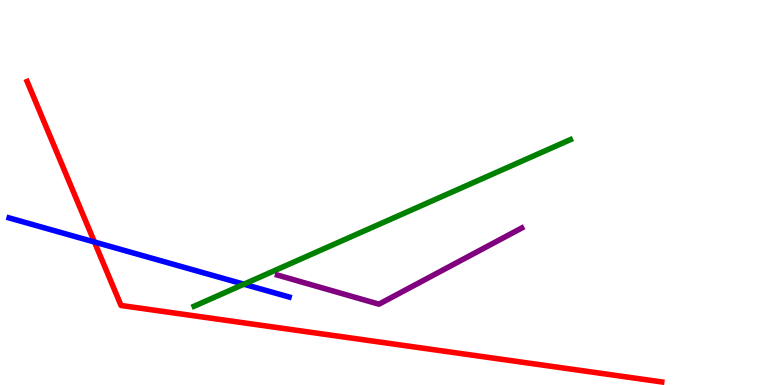[{'lines': ['blue', 'red'], 'intersections': [{'x': 1.22, 'y': 3.71}]}, {'lines': ['green', 'red'], 'intersections': []}, {'lines': ['purple', 'red'], 'intersections': []}, {'lines': ['blue', 'green'], 'intersections': [{'x': 3.15, 'y': 2.62}]}, {'lines': ['blue', 'purple'], 'intersections': []}, {'lines': ['green', 'purple'], 'intersections': []}]